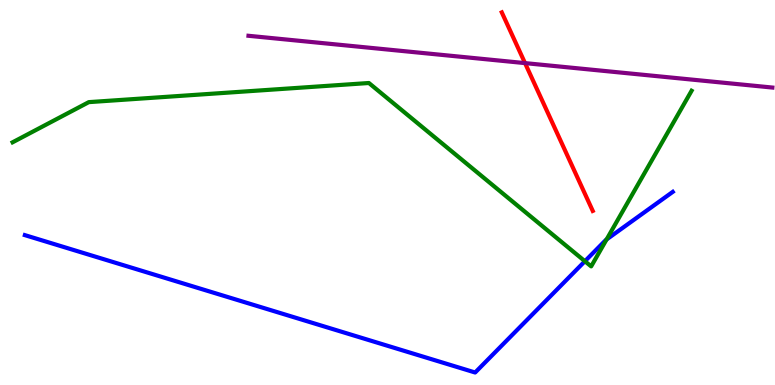[{'lines': ['blue', 'red'], 'intersections': []}, {'lines': ['green', 'red'], 'intersections': []}, {'lines': ['purple', 'red'], 'intersections': [{'x': 6.77, 'y': 8.36}]}, {'lines': ['blue', 'green'], 'intersections': [{'x': 7.55, 'y': 3.21}, {'x': 7.83, 'y': 3.78}]}, {'lines': ['blue', 'purple'], 'intersections': []}, {'lines': ['green', 'purple'], 'intersections': []}]